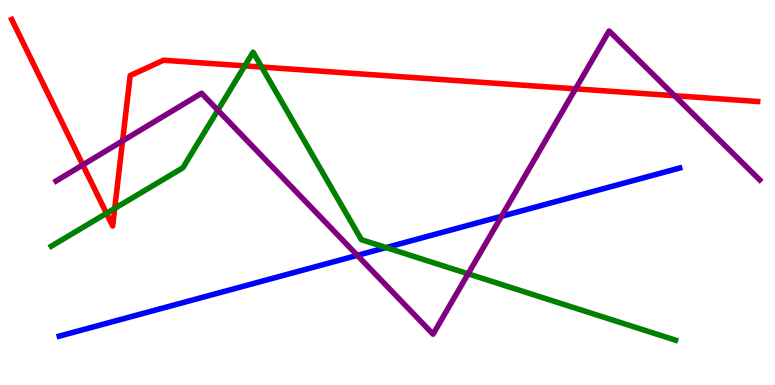[{'lines': ['blue', 'red'], 'intersections': []}, {'lines': ['green', 'red'], 'intersections': [{'x': 1.37, 'y': 4.46}, {'x': 1.48, 'y': 4.59}, {'x': 3.16, 'y': 8.29}, {'x': 3.38, 'y': 8.26}]}, {'lines': ['purple', 'red'], 'intersections': [{'x': 1.07, 'y': 5.72}, {'x': 1.58, 'y': 6.34}, {'x': 7.43, 'y': 7.69}, {'x': 8.7, 'y': 7.51}]}, {'lines': ['blue', 'green'], 'intersections': [{'x': 4.98, 'y': 3.57}]}, {'lines': ['blue', 'purple'], 'intersections': [{'x': 4.61, 'y': 3.37}, {'x': 6.47, 'y': 4.38}]}, {'lines': ['green', 'purple'], 'intersections': [{'x': 2.81, 'y': 7.14}, {'x': 6.04, 'y': 2.89}]}]